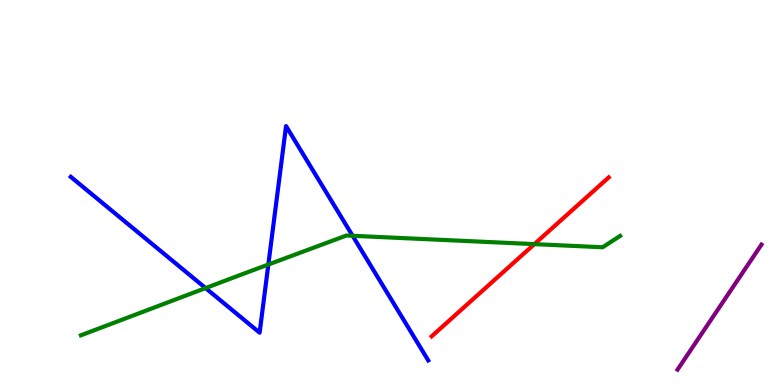[{'lines': ['blue', 'red'], 'intersections': []}, {'lines': ['green', 'red'], 'intersections': [{'x': 6.9, 'y': 3.66}]}, {'lines': ['purple', 'red'], 'intersections': []}, {'lines': ['blue', 'green'], 'intersections': [{'x': 2.65, 'y': 2.52}, {'x': 3.46, 'y': 3.13}, {'x': 4.55, 'y': 3.88}]}, {'lines': ['blue', 'purple'], 'intersections': []}, {'lines': ['green', 'purple'], 'intersections': []}]